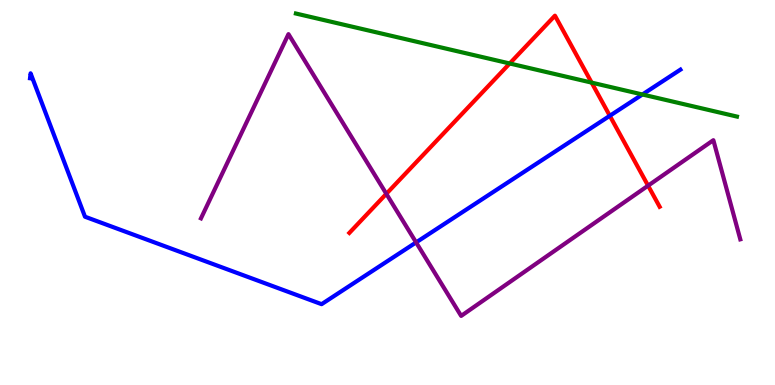[{'lines': ['blue', 'red'], 'intersections': [{'x': 7.87, 'y': 6.99}]}, {'lines': ['green', 'red'], 'intersections': [{'x': 6.58, 'y': 8.35}, {'x': 7.63, 'y': 7.85}]}, {'lines': ['purple', 'red'], 'intersections': [{'x': 4.98, 'y': 4.97}, {'x': 8.36, 'y': 5.18}]}, {'lines': ['blue', 'green'], 'intersections': [{'x': 8.29, 'y': 7.55}]}, {'lines': ['blue', 'purple'], 'intersections': [{'x': 5.37, 'y': 3.7}]}, {'lines': ['green', 'purple'], 'intersections': []}]